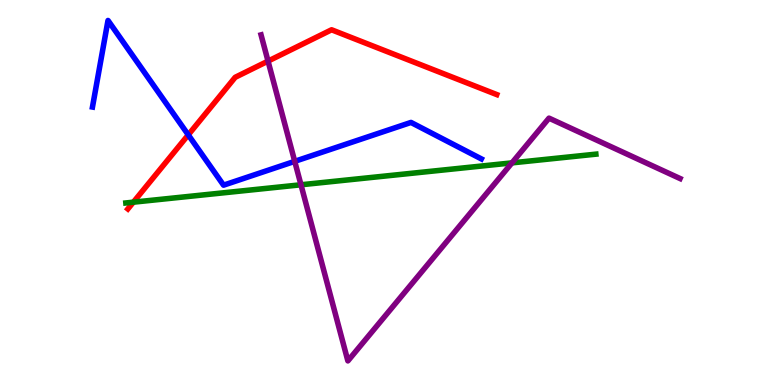[{'lines': ['blue', 'red'], 'intersections': [{'x': 2.43, 'y': 6.5}]}, {'lines': ['green', 'red'], 'intersections': [{'x': 1.72, 'y': 4.75}]}, {'lines': ['purple', 'red'], 'intersections': [{'x': 3.46, 'y': 8.41}]}, {'lines': ['blue', 'green'], 'intersections': []}, {'lines': ['blue', 'purple'], 'intersections': [{'x': 3.8, 'y': 5.81}]}, {'lines': ['green', 'purple'], 'intersections': [{'x': 3.88, 'y': 5.2}, {'x': 6.61, 'y': 5.77}]}]